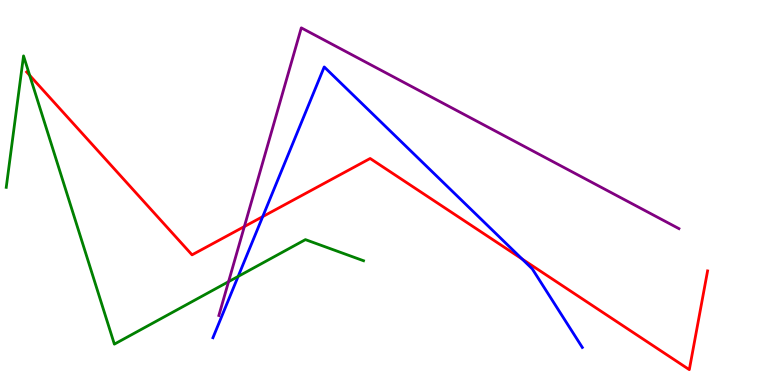[{'lines': ['blue', 'red'], 'intersections': [{'x': 3.39, 'y': 4.37}, {'x': 6.74, 'y': 3.27}]}, {'lines': ['green', 'red'], 'intersections': [{'x': 0.383, 'y': 8.04}]}, {'lines': ['purple', 'red'], 'intersections': [{'x': 3.15, 'y': 4.12}]}, {'lines': ['blue', 'green'], 'intersections': [{'x': 3.07, 'y': 2.82}]}, {'lines': ['blue', 'purple'], 'intersections': []}, {'lines': ['green', 'purple'], 'intersections': [{'x': 2.95, 'y': 2.68}]}]